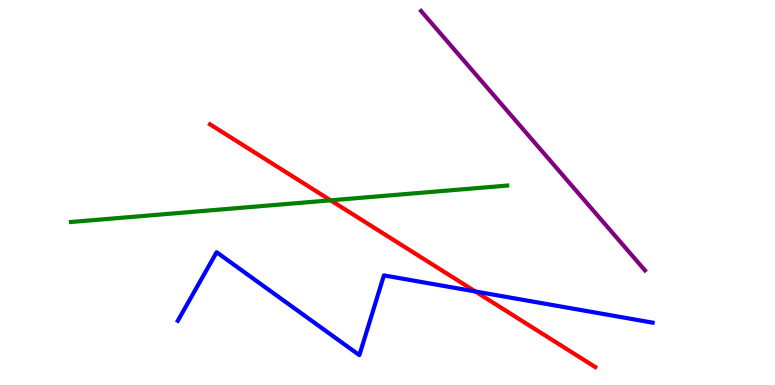[{'lines': ['blue', 'red'], 'intersections': [{'x': 6.13, 'y': 2.43}]}, {'lines': ['green', 'red'], 'intersections': [{'x': 4.27, 'y': 4.8}]}, {'lines': ['purple', 'red'], 'intersections': []}, {'lines': ['blue', 'green'], 'intersections': []}, {'lines': ['blue', 'purple'], 'intersections': []}, {'lines': ['green', 'purple'], 'intersections': []}]